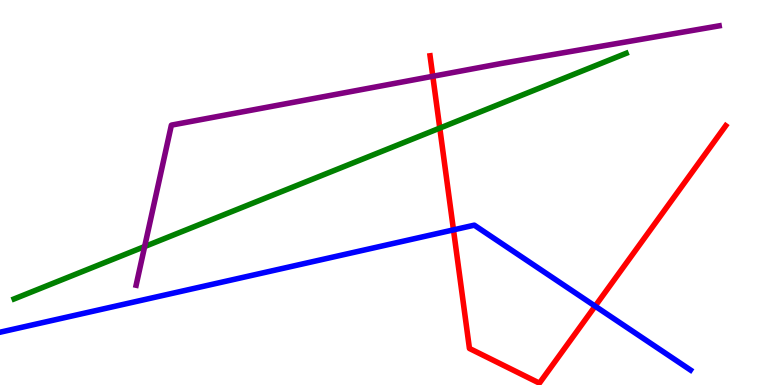[{'lines': ['blue', 'red'], 'intersections': [{'x': 5.85, 'y': 4.03}, {'x': 7.68, 'y': 2.05}]}, {'lines': ['green', 'red'], 'intersections': [{'x': 5.67, 'y': 6.67}]}, {'lines': ['purple', 'red'], 'intersections': [{'x': 5.58, 'y': 8.02}]}, {'lines': ['blue', 'green'], 'intersections': []}, {'lines': ['blue', 'purple'], 'intersections': []}, {'lines': ['green', 'purple'], 'intersections': [{'x': 1.87, 'y': 3.6}]}]